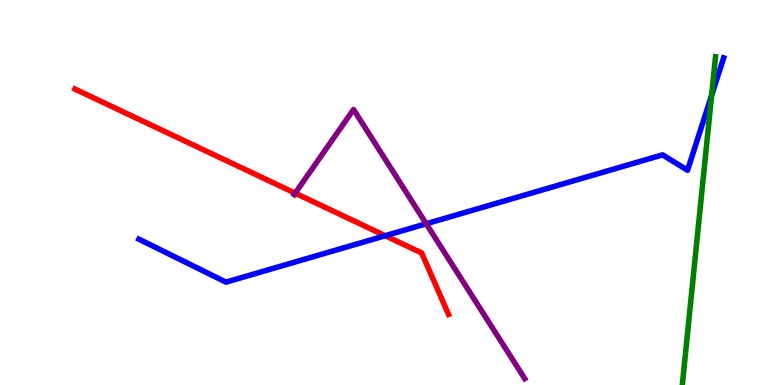[{'lines': ['blue', 'red'], 'intersections': [{'x': 4.97, 'y': 3.88}]}, {'lines': ['green', 'red'], 'intersections': []}, {'lines': ['purple', 'red'], 'intersections': [{'x': 3.81, 'y': 4.98}]}, {'lines': ['blue', 'green'], 'intersections': [{'x': 9.18, 'y': 7.52}]}, {'lines': ['blue', 'purple'], 'intersections': [{'x': 5.5, 'y': 4.19}]}, {'lines': ['green', 'purple'], 'intersections': []}]